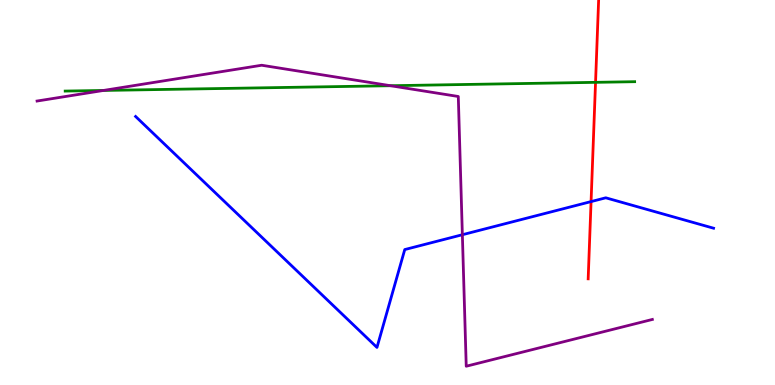[{'lines': ['blue', 'red'], 'intersections': [{'x': 7.63, 'y': 4.76}]}, {'lines': ['green', 'red'], 'intersections': [{'x': 7.68, 'y': 7.86}]}, {'lines': ['purple', 'red'], 'intersections': []}, {'lines': ['blue', 'green'], 'intersections': []}, {'lines': ['blue', 'purple'], 'intersections': [{'x': 5.97, 'y': 3.9}]}, {'lines': ['green', 'purple'], 'intersections': [{'x': 1.34, 'y': 7.65}, {'x': 5.04, 'y': 7.77}]}]